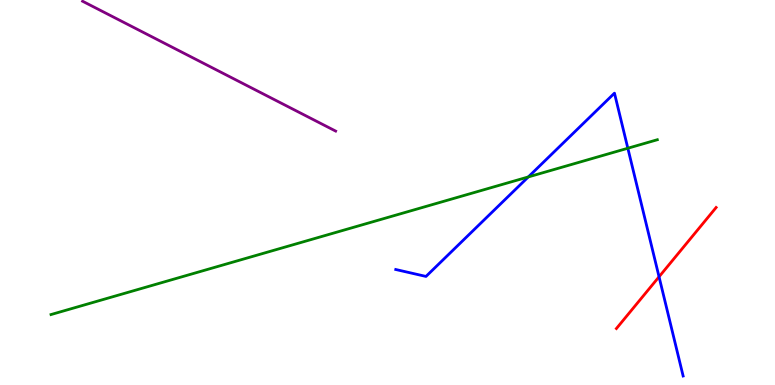[{'lines': ['blue', 'red'], 'intersections': [{'x': 8.5, 'y': 2.81}]}, {'lines': ['green', 'red'], 'intersections': []}, {'lines': ['purple', 'red'], 'intersections': []}, {'lines': ['blue', 'green'], 'intersections': [{'x': 6.82, 'y': 5.4}, {'x': 8.1, 'y': 6.15}]}, {'lines': ['blue', 'purple'], 'intersections': []}, {'lines': ['green', 'purple'], 'intersections': []}]